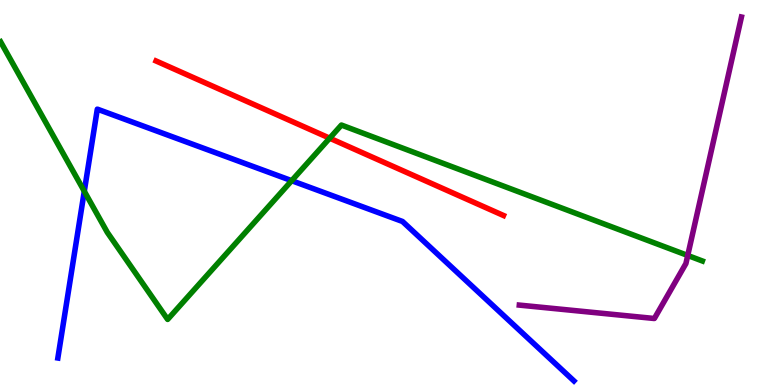[{'lines': ['blue', 'red'], 'intersections': []}, {'lines': ['green', 'red'], 'intersections': [{'x': 4.25, 'y': 6.41}]}, {'lines': ['purple', 'red'], 'intersections': []}, {'lines': ['blue', 'green'], 'intersections': [{'x': 1.09, 'y': 5.03}, {'x': 3.76, 'y': 5.31}]}, {'lines': ['blue', 'purple'], 'intersections': []}, {'lines': ['green', 'purple'], 'intersections': [{'x': 8.87, 'y': 3.36}]}]